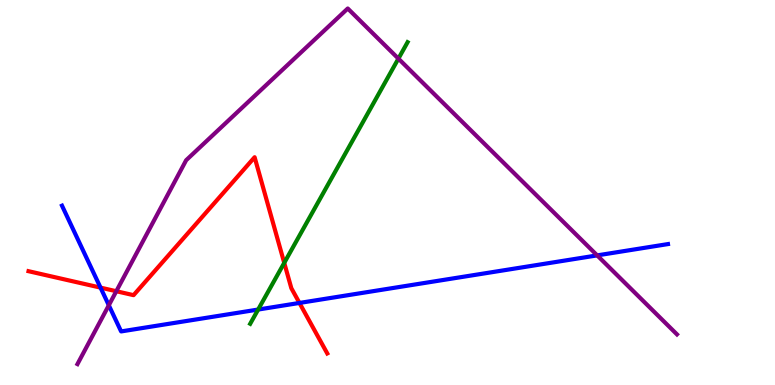[{'lines': ['blue', 'red'], 'intersections': [{'x': 1.3, 'y': 2.53}, {'x': 3.86, 'y': 2.13}]}, {'lines': ['green', 'red'], 'intersections': [{'x': 3.67, 'y': 3.17}]}, {'lines': ['purple', 'red'], 'intersections': [{'x': 1.5, 'y': 2.44}]}, {'lines': ['blue', 'green'], 'intersections': [{'x': 3.33, 'y': 1.96}]}, {'lines': ['blue', 'purple'], 'intersections': [{'x': 1.4, 'y': 2.07}, {'x': 7.71, 'y': 3.37}]}, {'lines': ['green', 'purple'], 'intersections': [{'x': 5.14, 'y': 8.48}]}]